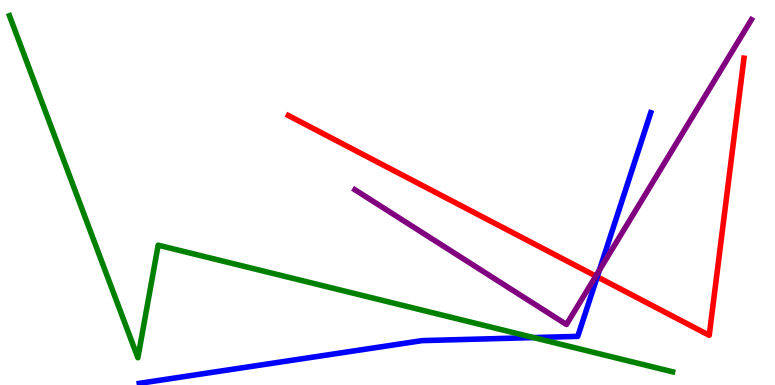[{'lines': ['blue', 'red'], 'intersections': [{'x': 7.71, 'y': 2.81}]}, {'lines': ['green', 'red'], 'intersections': []}, {'lines': ['purple', 'red'], 'intersections': [{'x': 7.69, 'y': 2.83}]}, {'lines': ['blue', 'green'], 'intersections': [{'x': 6.88, 'y': 1.23}]}, {'lines': ['blue', 'purple'], 'intersections': [{'x': 7.73, 'y': 2.98}]}, {'lines': ['green', 'purple'], 'intersections': []}]